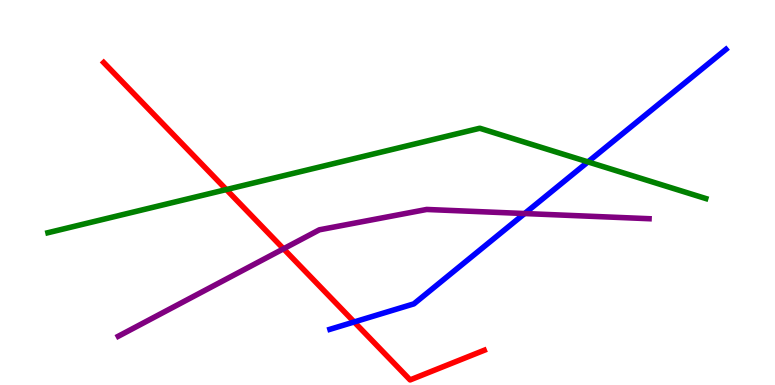[{'lines': ['blue', 'red'], 'intersections': [{'x': 4.57, 'y': 1.64}]}, {'lines': ['green', 'red'], 'intersections': [{'x': 2.92, 'y': 5.08}]}, {'lines': ['purple', 'red'], 'intersections': [{'x': 3.66, 'y': 3.54}]}, {'lines': ['blue', 'green'], 'intersections': [{'x': 7.59, 'y': 5.79}]}, {'lines': ['blue', 'purple'], 'intersections': [{'x': 6.77, 'y': 4.45}]}, {'lines': ['green', 'purple'], 'intersections': []}]